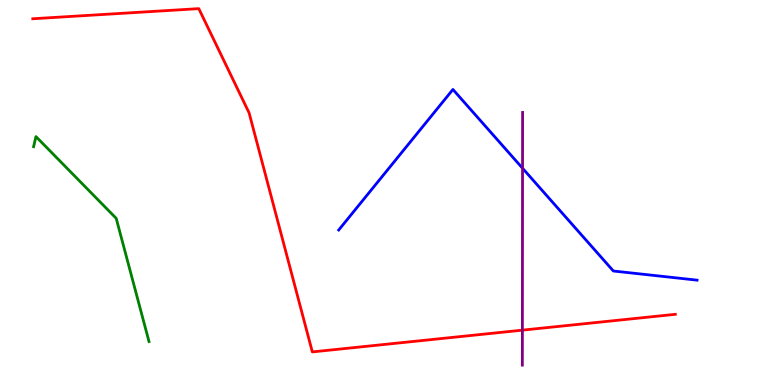[{'lines': ['blue', 'red'], 'intersections': []}, {'lines': ['green', 'red'], 'intersections': []}, {'lines': ['purple', 'red'], 'intersections': [{'x': 6.74, 'y': 1.42}]}, {'lines': ['blue', 'green'], 'intersections': []}, {'lines': ['blue', 'purple'], 'intersections': [{'x': 6.74, 'y': 5.63}]}, {'lines': ['green', 'purple'], 'intersections': []}]